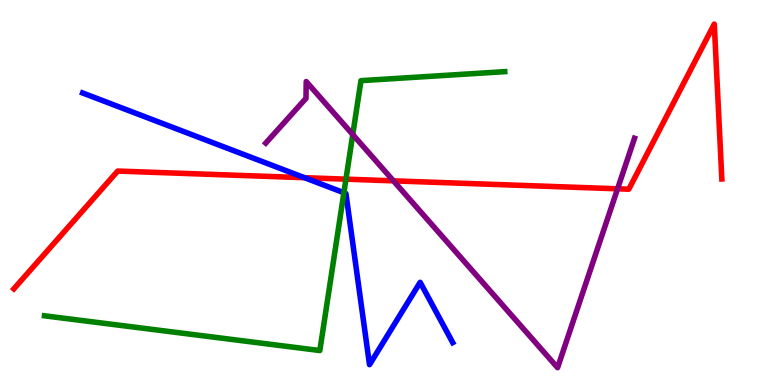[{'lines': ['blue', 'red'], 'intersections': [{'x': 3.93, 'y': 5.38}]}, {'lines': ['green', 'red'], 'intersections': [{'x': 4.46, 'y': 5.35}]}, {'lines': ['purple', 'red'], 'intersections': [{'x': 5.08, 'y': 5.3}, {'x': 7.97, 'y': 5.1}]}, {'lines': ['blue', 'green'], 'intersections': [{'x': 4.44, 'y': 4.99}]}, {'lines': ['blue', 'purple'], 'intersections': []}, {'lines': ['green', 'purple'], 'intersections': [{'x': 4.55, 'y': 6.51}]}]